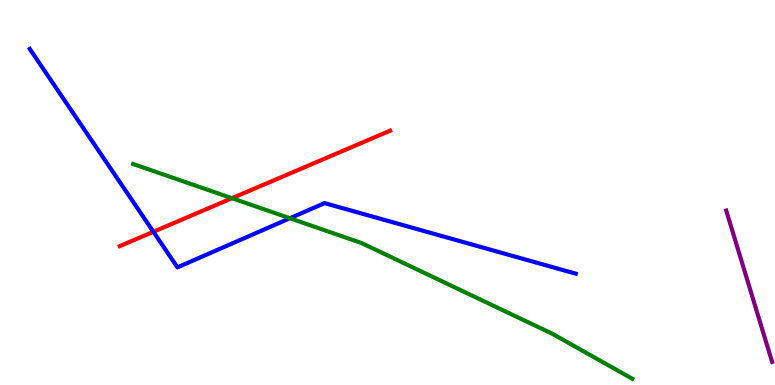[{'lines': ['blue', 'red'], 'intersections': [{'x': 1.98, 'y': 3.98}]}, {'lines': ['green', 'red'], 'intersections': [{'x': 2.99, 'y': 4.85}]}, {'lines': ['purple', 'red'], 'intersections': []}, {'lines': ['blue', 'green'], 'intersections': [{'x': 3.74, 'y': 4.33}]}, {'lines': ['blue', 'purple'], 'intersections': []}, {'lines': ['green', 'purple'], 'intersections': []}]